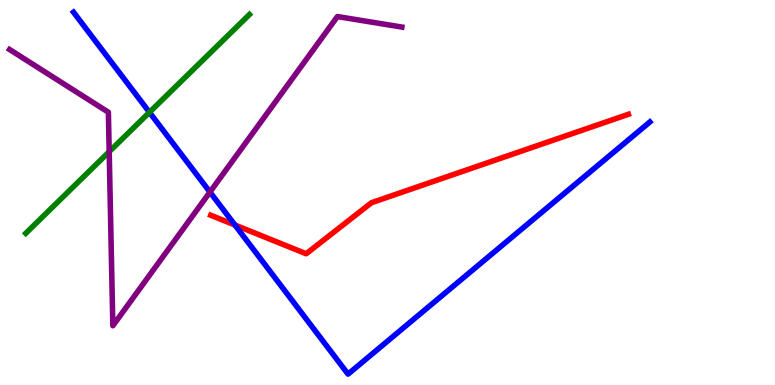[{'lines': ['blue', 'red'], 'intersections': [{'x': 3.03, 'y': 4.16}]}, {'lines': ['green', 'red'], 'intersections': []}, {'lines': ['purple', 'red'], 'intersections': []}, {'lines': ['blue', 'green'], 'intersections': [{'x': 1.93, 'y': 7.08}]}, {'lines': ['blue', 'purple'], 'intersections': [{'x': 2.71, 'y': 5.01}]}, {'lines': ['green', 'purple'], 'intersections': [{'x': 1.41, 'y': 6.06}]}]